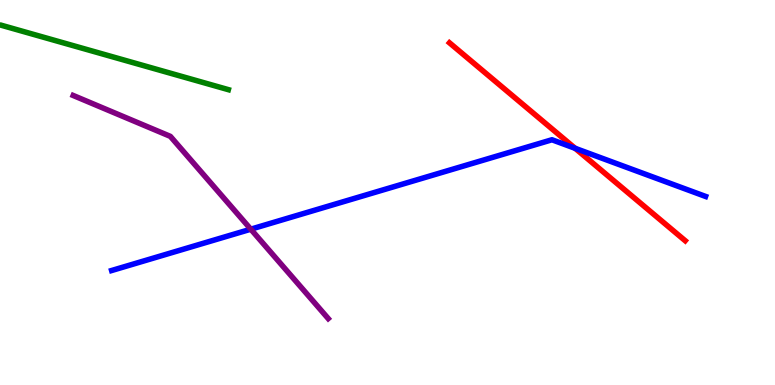[{'lines': ['blue', 'red'], 'intersections': [{'x': 7.42, 'y': 6.15}]}, {'lines': ['green', 'red'], 'intersections': []}, {'lines': ['purple', 'red'], 'intersections': []}, {'lines': ['blue', 'green'], 'intersections': []}, {'lines': ['blue', 'purple'], 'intersections': [{'x': 3.24, 'y': 4.05}]}, {'lines': ['green', 'purple'], 'intersections': []}]